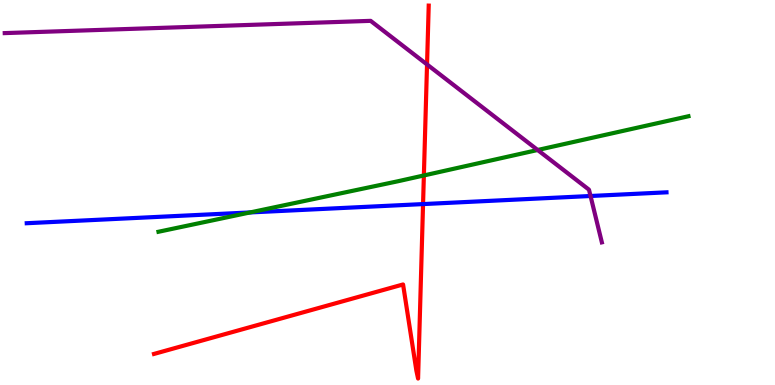[{'lines': ['blue', 'red'], 'intersections': [{'x': 5.46, 'y': 4.7}]}, {'lines': ['green', 'red'], 'intersections': [{'x': 5.47, 'y': 5.44}]}, {'lines': ['purple', 'red'], 'intersections': [{'x': 5.51, 'y': 8.33}]}, {'lines': ['blue', 'green'], 'intersections': [{'x': 3.23, 'y': 4.48}]}, {'lines': ['blue', 'purple'], 'intersections': [{'x': 7.62, 'y': 4.91}]}, {'lines': ['green', 'purple'], 'intersections': [{'x': 6.94, 'y': 6.1}]}]